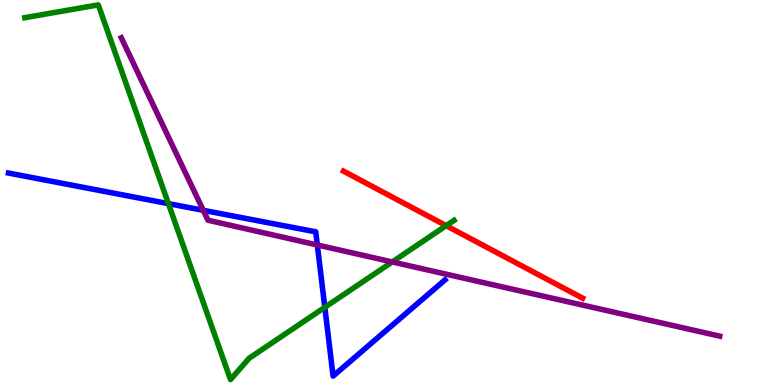[{'lines': ['blue', 'red'], 'intersections': []}, {'lines': ['green', 'red'], 'intersections': [{'x': 5.76, 'y': 4.14}]}, {'lines': ['purple', 'red'], 'intersections': []}, {'lines': ['blue', 'green'], 'intersections': [{'x': 2.17, 'y': 4.71}, {'x': 4.19, 'y': 2.02}]}, {'lines': ['blue', 'purple'], 'intersections': [{'x': 2.62, 'y': 4.54}, {'x': 4.09, 'y': 3.64}]}, {'lines': ['green', 'purple'], 'intersections': [{'x': 5.06, 'y': 3.2}]}]